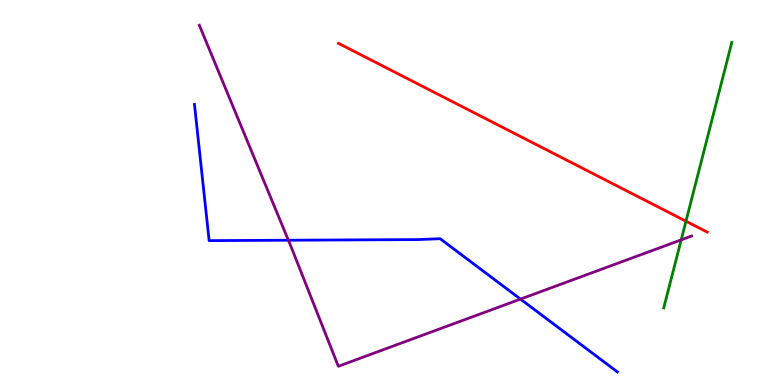[{'lines': ['blue', 'red'], 'intersections': []}, {'lines': ['green', 'red'], 'intersections': [{'x': 8.85, 'y': 4.25}]}, {'lines': ['purple', 'red'], 'intersections': []}, {'lines': ['blue', 'green'], 'intersections': []}, {'lines': ['blue', 'purple'], 'intersections': [{'x': 3.72, 'y': 3.76}, {'x': 6.72, 'y': 2.23}]}, {'lines': ['green', 'purple'], 'intersections': [{'x': 8.79, 'y': 3.77}]}]